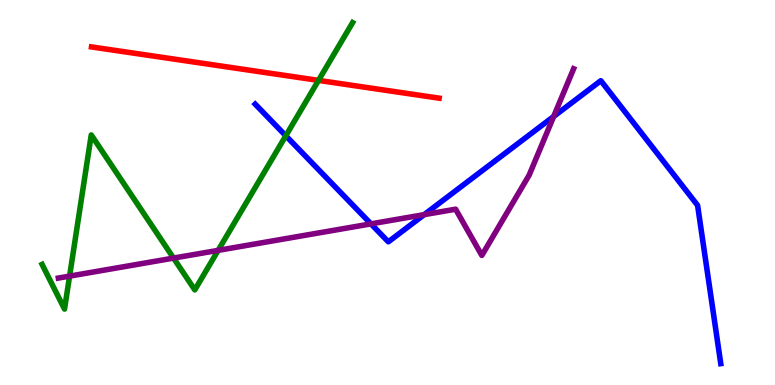[{'lines': ['blue', 'red'], 'intersections': []}, {'lines': ['green', 'red'], 'intersections': [{'x': 4.11, 'y': 7.91}]}, {'lines': ['purple', 'red'], 'intersections': []}, {'lines': ['blue', 'green'], 'intersections': [{'x': 3.69, 'y': 6.47}]}, {'lines': ['blue', 'purple'], 'intersections': [{'x': 4.79, 'y': 4.19}, {'x': 5.47, 'y': 4.42}, {'x': 7.14, 'y': 6.98}]}, {'lines': ['green', 'purple'], 'intersections': [{'x': 0.898, 'y': 2.83}, {'x': 2.24, 'y': 3.3}, {'x': 2.81, 'y': 3.5}]}]